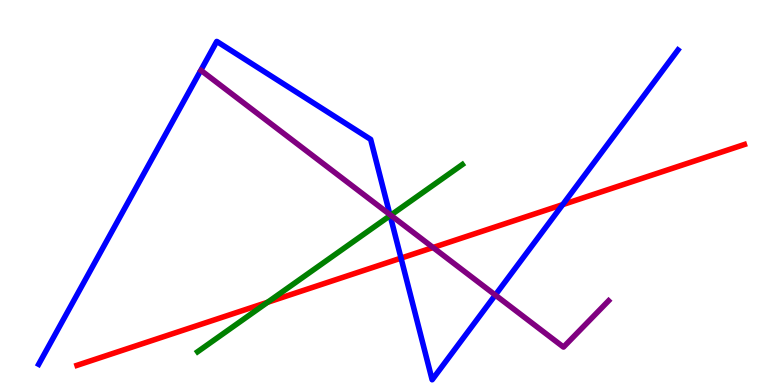[{'lines': ['blue', 'red'], 'intersections': [{'x': 5.17, 'y': 3.3}, {'x': 7.26, 'y': 4.68}]}, {'lines': ['green', 'red'], 'intersections': [{'x': 3.45, 'y': 2.15}]}, {'lines': ['purple', 'red'], 'intersections': [{'x': 5.59, 'y': 3.57}]}, {'lines': ['blue', 'green'], 'intersections': [{'x': 5.03, 'y': 4.4}]}, {'lines': ['blue', 'purple'], 'intersections': [{'x': 5.03, 'y': 4.43}, {'x': 6.39, 'y': 2.34}]}, {'lines': ['green', 'purple'], 'intersections': [{'x': 5.04, 'y': 4.41}]}]